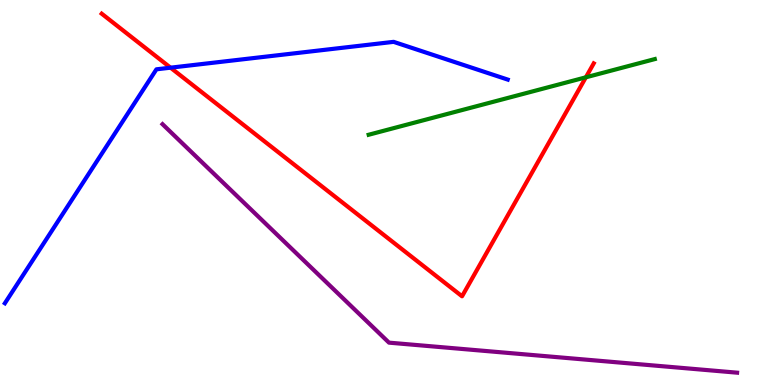[{'lines': ['blue', 'red'], 'intersections': [{'x': 2.2, 'y': 8.24}]}, {'lines': ['green', 'red'], 'intersections': [{'x': 7.56, 'y': 7.99}]}, {'lines': ['purple', 'red'], 'intersections': []}, {'lines': ['blue', 'green'], 'intersections': []}, {'lines': ['blue', 'purple'], 'intersections': []}, {'lines': ['green', 'purple'], 'intersections': []}]